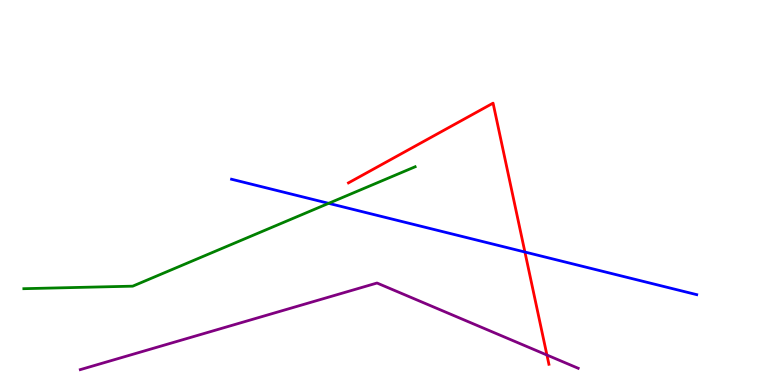[{'lines': ['blue', 'red'], 'intersections': [{'x': 6.77, 'y': 3.45}]}, {'lines': ['green', 'red'], 'intersections': []}, {'lines': ['purple', 'red'], 'intersections': [{'x': 7.06, 'y': 0.779}]}, {'lines': ['blue', 'green'], 'intersections': [{'x': 4.24, 'y': 4.72}]}, {'lines': ['blue', 'purple'], 'intersections': []}, {'lines': ['green', 'purple'], 'intersections': []}]